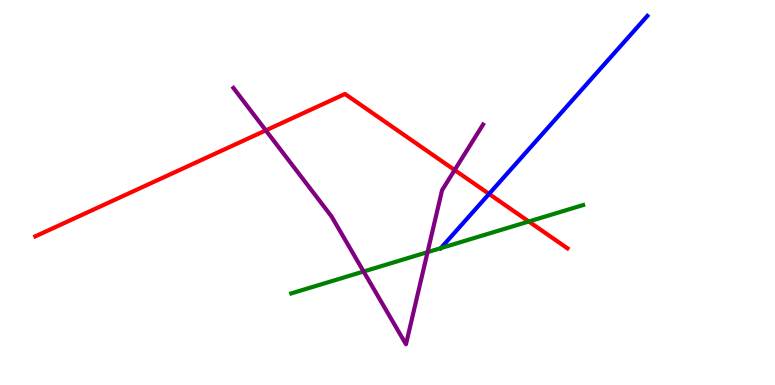[{'lines': ['blue', 'red'], 'intersections': [{'x': 6.31, 'y': 4.96}]}, {'lines': ['green', 'red'], 'intersections': [{'x': 6.82, 'y': 4.25}]}, {'lines': ['purple', 'red'], 'intersections': [{'x': 3.43, 'y': 6.61}, {'x': 5.87, 'y': 5.58}]}, {'lines': ['blue', 'green'], 'intersections': [{'x': 5.69, 'y': 3.56}]}, {'lines': ['blue', 'purple'], 'intersections': []}, {'lines': ['green', 'purple'], 'intersections': [{'x': 4.69, 'y': 2.95}, {'x': 5.52, 'y': 3.45}]}]